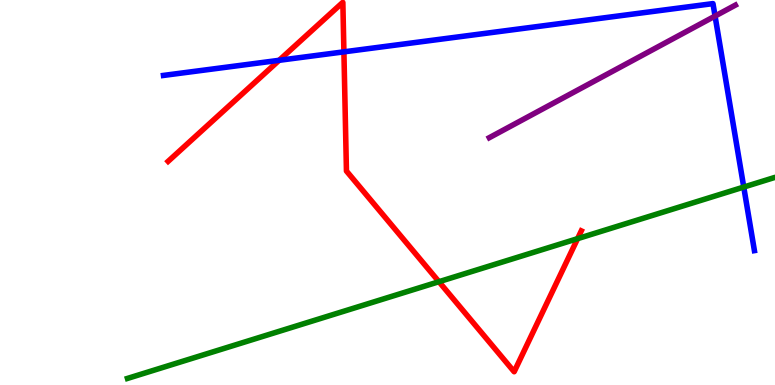[{'lines': ['blue', 'red'], 'intersections': [{'x': 3.6, 'y': 8.43}, {'x': 4.44, 'y': 8.65}]}, {'lines': ['green', 'red'], 'intersections': [{'x': 5.66, 'y': 2.68}, {'x': 7.45, 'y': 3.8}]}, {'lines': ['purple', 'red'], 'intersections': []}, {'lines': ['blue', 'green'], 'intersections': [{'x': 9.6, 'y': 5.14}]}, {'lines': ['blue', 'purple'], 'intersections': [{'x': 9.23, 'y': 9.58}]}, {'lines': ['green', 'purple'], 'intersections': []}]